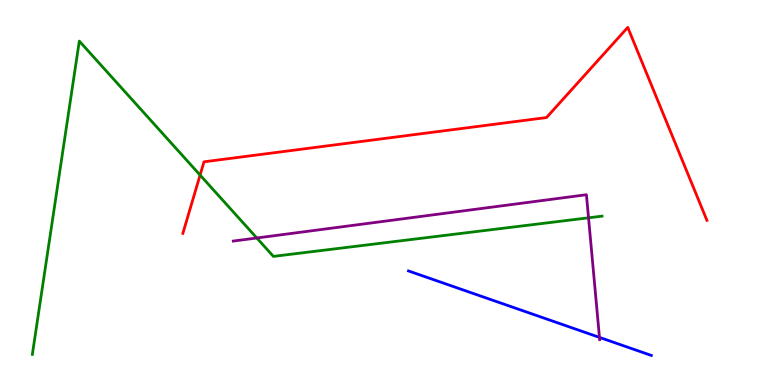[{'lines': ['blue', 'red'], 'intersections': []}, {'lines': ['green', 'red'], 'intersections': [{'x': 2.58, 'y': 5.45}]}, {'lines': ['purple', 'red'], 'intersections': []}, {'lines': ['blue', 'green'], 'intersections': []}, {'lines': ['blue', 'purple'], 'intersections': [{'x': 7.74, 'y': 1.24}]}, {'lines': ['green', 'purple'], 'intersections': [{'x': 3.31, 'y': 3.82}, {'x': 7.59, 'y': 4.34}]}]